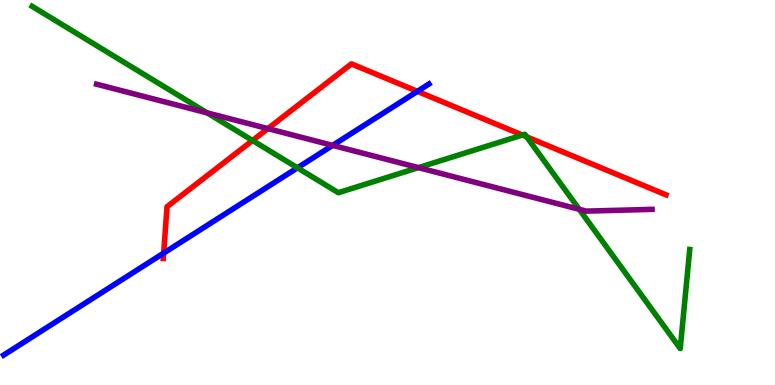[{'lines': ['blue', 'red'], 'intersections': [{'x': 2.11, 'y': 3.43}, {'x': 5.39, 'y': 7.63}]}, {'lines': ['green', 'red'], 'intersections': [{'x': 3.26, 'y': 6.35}, {'x': 6.74, 'y': 6.49}, {'x': 6.8, 'y': 6.45}]}, {'lines': ['purple', 'red'], 'intersections': [{'x': 3.46, 'y': 6.66}]}, {'lines': ['blue', 'green'], 'intersections': [{'x': 3.84, 'y': 5.64}]}, {'lines': ['blue', 'purple'], 'intersections': [{'x': 4.29, 'y': 6.22}]}, {'lines': ['green', 'purple'], 'intersections': [{'x': 2.67, 'y': 7.07}, {'x': 5.4, 'y': 5.65}, {'x': 7.47, 'y': 4.56}]}]